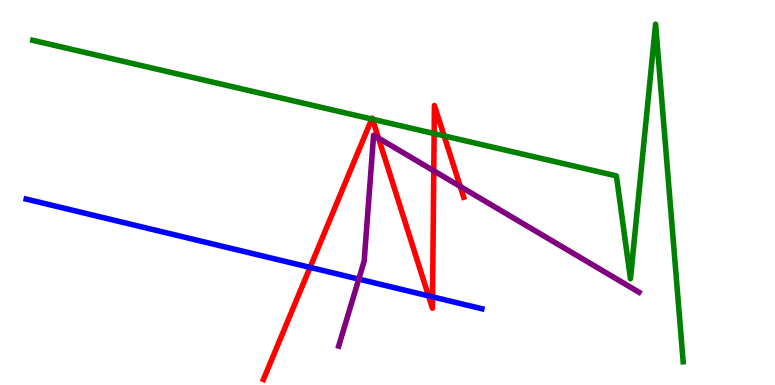[{'lines': ['blue', 'red'], 'intersections': [{'x': 4.0, 'y': 3.05}, {'x': 5.53, 'y': 2.31}, {'x': 5.58, 'y': 2.29}]}, {'lines': ['green', 'red'], 'intersections': [{'x': 4.8, 'y': 6.91}, {'x': 4.81, 'y': 6.9}, {'x': 5.6, 'y': 6.53}, {'x': 5.73, 'y': 6.47}]}, {'lines': ['purple', 'red'], 'intersections': [{'x': 4.88, 'y': 6.41}, {'x': 5.6, 'y': 5.56}, {'x': 5.94, 'y': 5.16}]}, {'lines': ['blue', 'green'], 'intersections': []}, {'lines': ['blue', 'purple'], 'intersections': [{'x': 4.63, 'y': 2.75}]}, {'lines': ['green', 'purple'], 'intersections': []}]